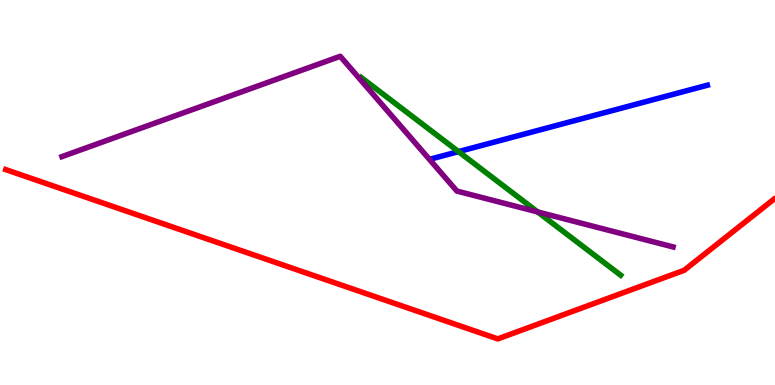[{'lines': ['blue', 'red'], 'intersections': []}, {'lines': ['green', 'red'], 'intersections': []}, {'lines': ['purple', 'red'], 'intersections': []}, {'lines': ['blue', 'green'], 'intersections': [{'x': 5.92, 'y': 6.06}]}, {'lines': ['blue', 'purple'], 'intersections': []}, {'lines': ['green', 'purple'], 'intersections': [{'x': 6.94, 'y': 4.5}]}]